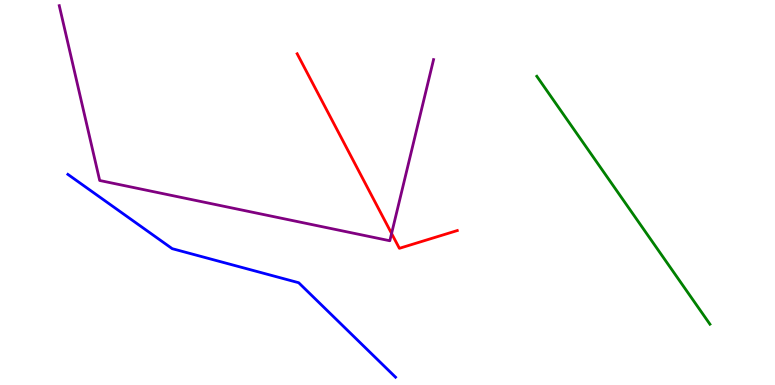[{'lines': ['blue', 'red'], 'intersections': []}, {'lines': ['green', 'red'], 'intersections': []}, {'lines': ['purple', 'red'], 'intersections': [{'x': 5.05, 'y': 3.94}]}, {'lines': ['blue', 'green'], 'intersections': []}, {'lines': ['blue', 'purple'], 'intersections': []}, {'lines': ['green', 'purple'], 'intersections': []}]